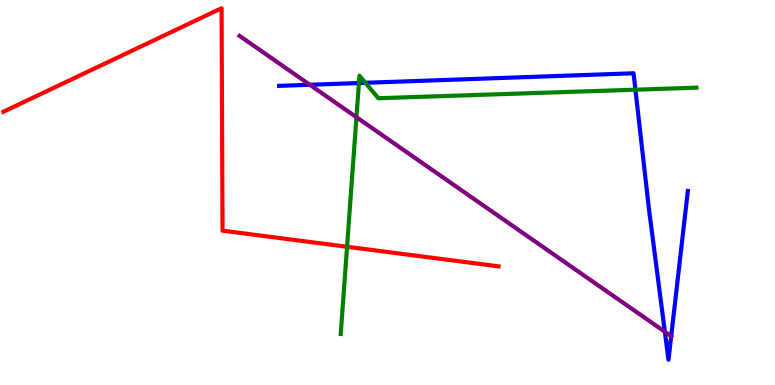[{'lines': ['blue', 'red'], 'intersections': []}, {'lines': ['green', 'red'], 'intersections': [{'x': 4.48, 'y': 3.59}]}, {'lines': ['purple', 'red'], 'intersections': []}, {'lines': ['blue', 'green'], 'intersections': [{'x': 4.63, 'y': 7.84}, {'x': 4.71, 'y': 7.85}, {'x': 8.2, 'y': 7.67}]}, {'lines': ['blue', 'purple'], 'intersections': [{'x': 4.0, 'y': 7.8}, {'x': 8.58, 'y': 1.38}, {'x': 8.66, 'y': 1.27}]}, {'lines': ['green', 'purple'], 'intersections': [{'x': 4.6, 'y': 6.96}]}]